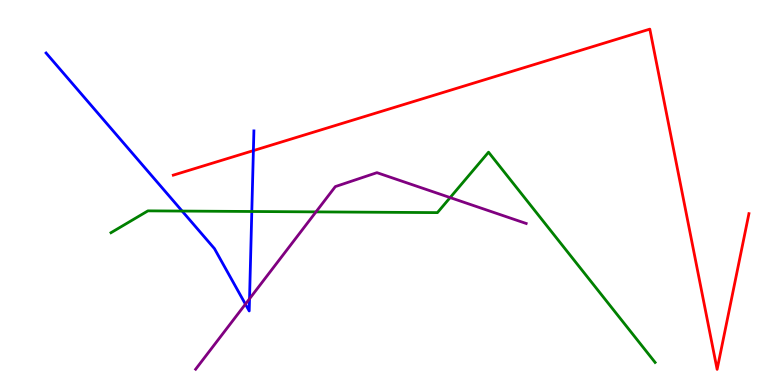[{'lines': ['blue', 'red'], 'intersections': [{'x': 3.27, 'y': 6.09}]}, {'lines': ['green', 'red'], 'intersections': []}, {'lines': ['purple', 'red'], 'intersections': []}, {'lines': ['blue', 'green'], 'intersections': [{'x': 2.35, 'y': 4.52}, {'x': 3.25, 'y': 4.51}]}, {'lines': ['blue', 'purple'], 'intersections': [{'x': 3.17, 'y': 2.1}, {'x': 3.22, 'y': 2.24}]}, {'lines': ['green', 'purple'], 'intersections': [{'x': 4.08, 'y': 4.5}, {'x': 5.81, 'y': 4.87}]}]